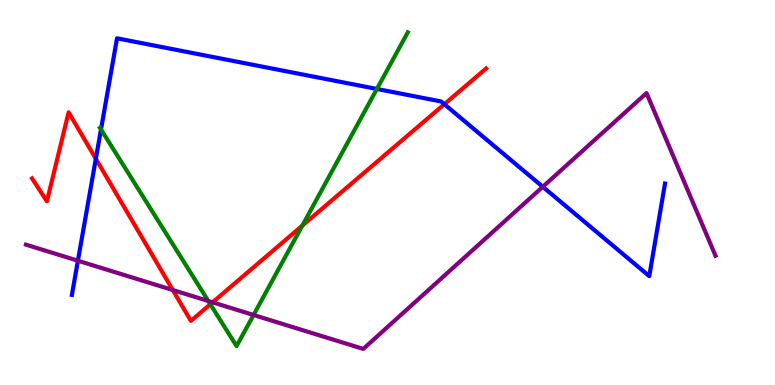[{'lines': ['blue', 'red'], 'intersections': [{'x': 1.24, 'y': 5.88}, {'x': 5.73, 'y': 7.29}]}, {'lines': ['green', 'red'], 'intersections': [{'x': 2.71, 'y': 2.1}, {'x': 3.9, 'y': 4.14}]}, {'lines': ['purple', 'red'], 'intersections': [{'x': 2.23, 'y': 2.47}, {'x': 2.74, 'y': 2.15}]}, {'lines': ['blue', 'green'], 'intersections': [{'x': 1.3, 'y': 6.64}, {'x': 4.86, 'y': 7.69}]}, {'lines': ['blue', 'purple'], 'intersections': [{'x': 1.01, 'y': 3.23}, {'x': 7.0, 'y': 5.15}]}, {'lines': ['green', 'purple'], 'intersections': [{'x': 2.69, 'y': 2.18}, {'x': 3.27, 'y': 1.82}]}]